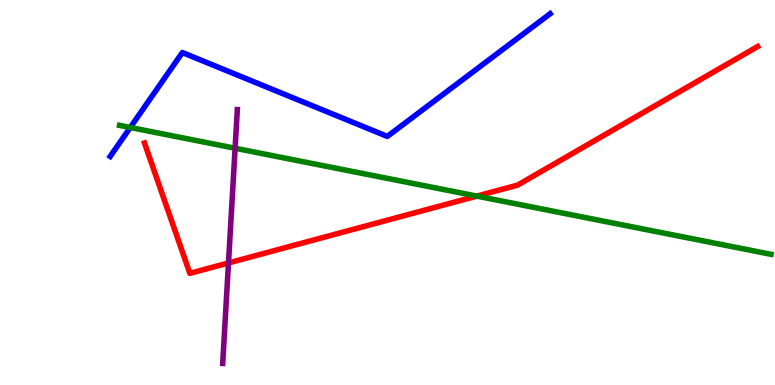[{'lines': ['blue', 'red'], 'intersections': []}, {'lines': ['green', 'red'], 'intersections': [{'x': 6.15, 'y': 4.91}]}, {'lines': ['purple', 'red'], 'intersections': [{'x': 2.95, 'y': 3.17}]}, {'lines': ['blue', 'green'], 'intersections': [{'x': 1.68, 'y': 6.69}]}, {'lines': ['blue', 'purple'], 'intersections': []}, {'lines': ['green', 'purple'], 'intersections': [{'x': 3.03, 'y': 6.15}]}]